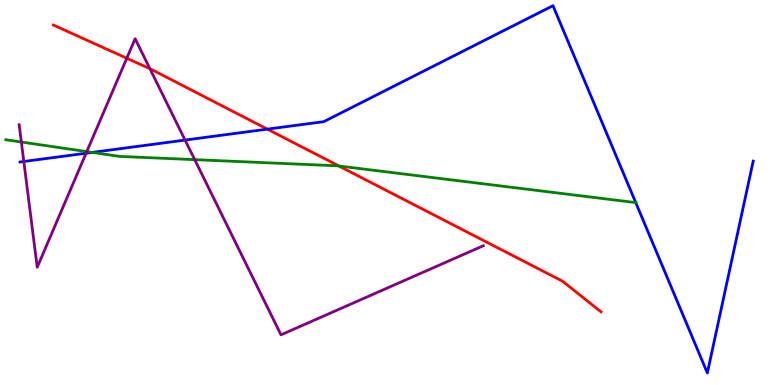[{'lines': ['blue', 'red'], 'intersections': [{'x': 3.45, 'y': 6.65}]}, {'lines': ['green', 'red'], 'intersections': [{'x': 4.37, 'y': 5.69}]}, {'lines': ['purple', 'red'], 'intersections': [{'x': 1.64, 'y': 8.49}, {'x': 1.93, 'y': 8.21}]}, {'lines': ['blue', 'green'], 'intersections': [{'x': 1.19, 'y': 6.04}, {'x': 8.2, 'y': 4.74}]}, {'lines': ['blue', 'purple'], 'intersections': [{'x': 0.307, 'y': 5.81}, {'x': 1.11, 'y': 6.02}, {'x': 2.39, 'y': 6.36}]}, {'lines': ['green', 'purple'], 'intersections': [{'x': 0.275, 'y': 6.31}, {'x': 1.12, 'y': 6.06}, {'x': 2.51, 'y': 5.85}]}]